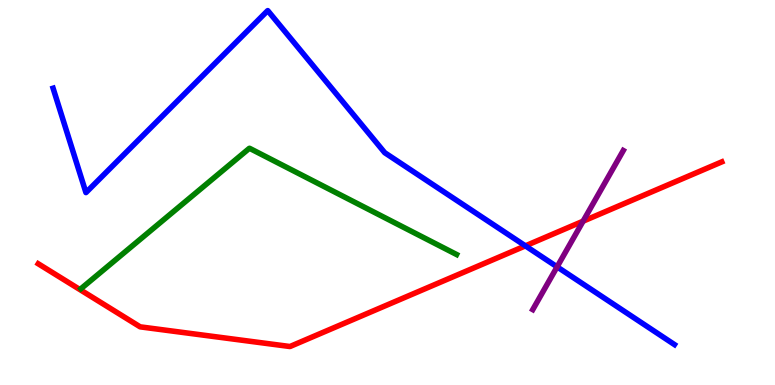[{'lines': ['blue', 'red'], 'intersections': [{'x': 6.78, 'y': 3.61}]}, {'lines': ['green', 'red'], 'intersections': []}, {'lines': ['purple', 'red'], 'intersections': [{'x': 7.52, 'y': 4.25}]}, {'lines': ['blue', 'green'], 'intersections': []}, {'lines': ['blue', 'purple'], 'intersections': [{'x': 7.19, 'y': 3.07}]}, {'lines': ['green', 'purple'], 'intersections': []}]